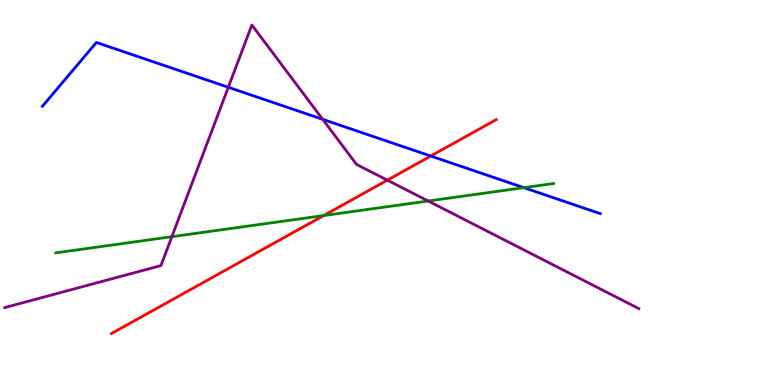[{'lines': ['blue', 'red'], 'intersections': [{'x': 5.56, 'y': 5.95}]}, {'lines': ['green', 'red'], 'intersections': [{'x': 4.18, 'y': 4.4}]}, {'lines': ['purple', 'red'], 'intersections': [{'x': 5.0, 'y': 5.32}]}, {'lines': ['blue', 'green'], 'intersections': [{'x': 6.76, 'y': 5.13}]}, {'lines': ['blue', 'purple'], 'intersections': [{'x': 2.95, 'y': 7.73}, {'x': 4.16, 'y': 6.9}]}, {'lines': ['green', 'purple'], 'intersections': [{'x': 2.22, 'y': 3.85}, {'x': 5.52, 'y': 4.78}]}]